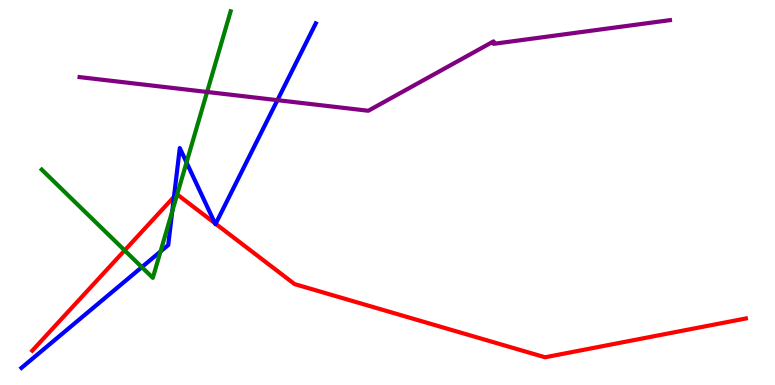[{'lines': ['blue', 'red'], 'intersections': [{'x': 2.24, 'y': 4.89}, {'x': 2.77, 'y': 4.2}, {'x': 2.78, 'y': 4.19}]}, {'lines': ['green', 'red'], 'intersections': [{'x': 1.61, 'y': 3.5}, {'x': 2.29, 'y': 4.95}]}, {'lines': ['purple', 'red'], 'intersections': []}, {'lines': ['blue', 'green'], 'intersections': [{'x': 1.83, 'y': 3.06}, {'x': 2.07, 'y': 3.47}, {'x': 2.22, 'y': 4.51}, {'x': 2.41, 'y': 5.78}]}, {'lines': ['blue', 'purple'], 'intersections': [{'x': 3.58, 'y': 7.4}]}, {'lines': ['green', 'purple'], 'intersections': [{'x': 2.67, 'y': 7.61}]}]